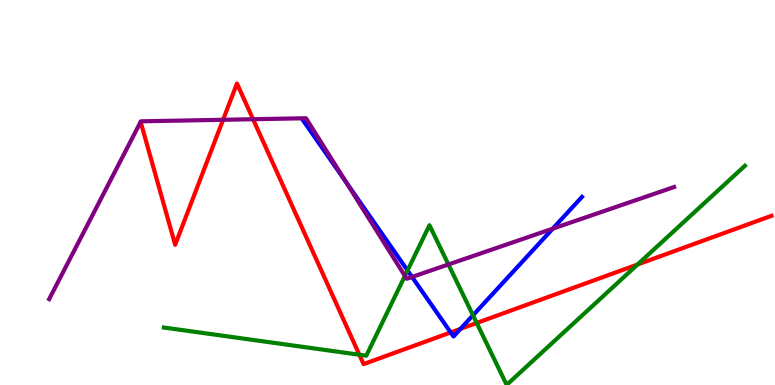[{'lines': ['blue', 'red'], 'intersections': [{'x': 5.82, 'y': 1.37}, {'x': 5.94, 'y': 1.46}]}, {'lines': ['green', 'red'], 'intersections': [{'x': 4.64, 'y': 0.786}, {'x': 6.15, 'y': 1.61}, {'x': 8.23, 'y': 3.13}]}, {'lines': ['purple', 'red'], 'intersections': [{'x': 2.88, 'y': 6.89}, {'x': 3.27, 'y': 6.9}]}, {'lines': ['blue', 'green'], 'intersections': [{'x': 5.26, 'y': 2.97}, {'x': 6.1, 'y': 1.81}]}, {'lines': ['blue', 'purple'], 'intersections': [{'x': 4.47, 'y': 5.27}, {'x': 5.32, 'y': 2.81}, {'x': 7.13, 'y': 4.06}]}, {'lines': ['green', 'purple'], 'intersections': [{'x': 5.22, 'y': 2.83}, {'x': 5.79, 'y': 3.13}]}]